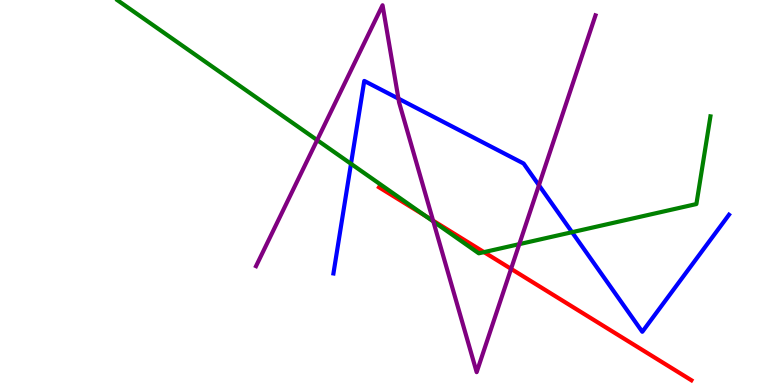[{'lines': ['blue', 'red'], 'intersections': []}, {'lines': ['green', 'red'], 'intersections': [{'x': 5.49, 'y': 4.39}, {'x': 6.25, 'y': 3.45}]}, {'lines': ['purple', 'red'], 'intersections': [{'x': 5.59, 'y': 4.27}, {'x': 6.59, 'y': 3.02}]}, {'lines': ['blue', 'green'], 'intersections': [{'x': 4.53, 'y': 5.75}, {'x': 7.38, 'y': 3.97}]}, {'lines': ['blue', 'purple'], 'intersections': [{'x': 5.14, 'y': 7.44}, {'x': 6.95, 'y': 5.19}]}, {'lines': ['green', 'purple'], 'intersections': [{'x': 4.09, 'y': 6.36}, {'x': 5.59, 'y': 4.25}, {'x': 6.7, 'y': 3.66}]}]